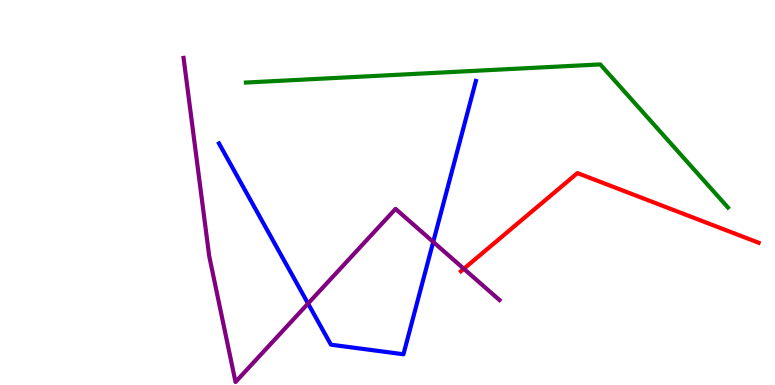[{'lines': ['blue', 'red'], 'intersections': []}, {'lines': ['green', 'red'], 'intersections': []}, {'lines': ['purple', 'red'], 'intersections': [{'x': 5.98, 'y': 3.02}]}, {'lines': ['blue', 'green'], 'intersections': []}, {'lines': ['blue', 'purple'], 'intersections': [{'x': 3.97, 'y': 2.12}, {'x': 5.59, 'y': 3.72}]}, {'lines': ['green', 'purple'], 'intersections': []}]